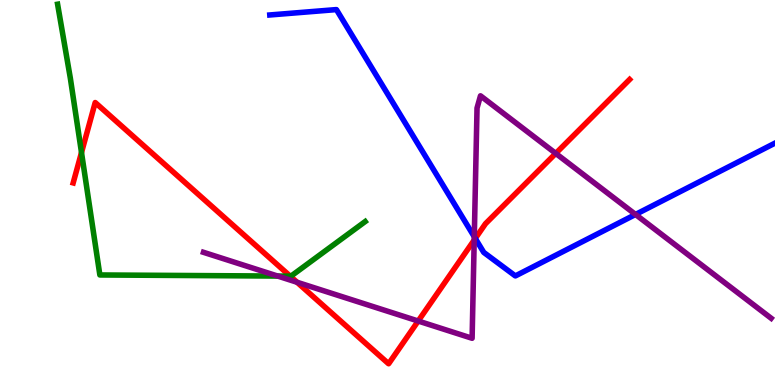[{'lines': ['blue', 'red'], 'intersections': [{'x': 6.13, 'y': 3.81}]}, {'lines': ['green', 'red'], 'intersections': [{'x': 1.05, 'y': 6.04}, {'x': 3.74, 'y': 2.83}]}, {'lines': ['purple', 'red'], 'intersections': [{'x': 3.83, 'y': 2.67}, {'x': 5.4, 'y': 1.66}, {'x': 6.12, 'y': 3.77}, {'x': 7.17, 'y': 6.02}]}, {'lines': ['blue', 'green'], 'intersections': []}, {'lines': ['blue', 'purple'], 'intersections': [{'x': 6.12, 'y': 3.85}, {'x': 8.2, 'y': 4.43}]}, {'lines': ['green', 'purple'], 'intersections': [{'x': 3.58, 'y': 2.83}]}]